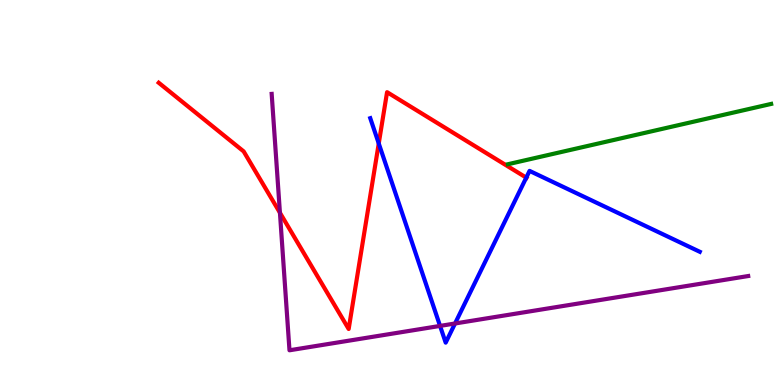[{'lines': ['blue', 'red'], 'intersections': [{'x': 4.89, 'y': 6.27}, {'x': 6.79, 'y': 5.39}]}, {'lines': ['green', 'red'], 'intersections': []}, {'lines': ['purple', 'red'], 'intersections': [{'x': 3.61, 'y': 4.47}]}, {'lines': ['blue', 'green'], 'intersections': []}, {'lines': ['blue', 'purple'], 'intersections': [{'x': 5.68, 'y': 1.53}, {'x': 5.87, 'y': 1.6}]}, {'lines': ['green', 'purple'], 'intersections': []}]